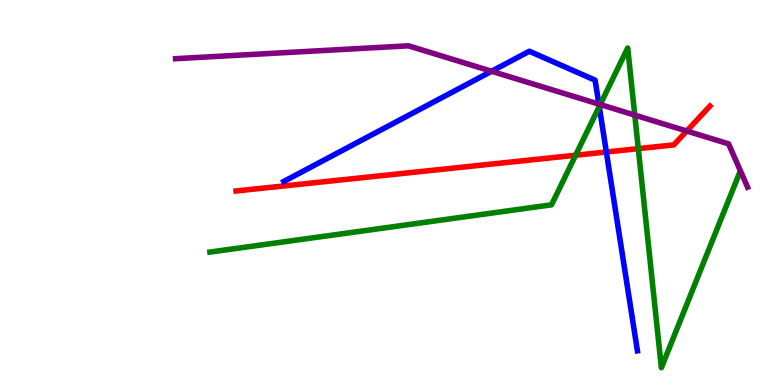[{'lines': ['blue', 'red'], 'intersections': [{'x': 7.82, 'y': 6.05}]}, {'lines': ['green', 'red'], 'intersections': [{'x': 7.43, 'y': 5.97}, {'x': 8.24, 'y': 6.14}]}, {'lines': ['purple', 'red'], 'intersections': [{'x': 8.86, 'y': 6.6}]}, {'lines': ['blue', 'green'], 'intersections': [{'x': 7.73, 'y': 7.23}]}, {'lines': ['blue', 'purple'], 'intersections': [{'x': 6.34, 'y': 8.15}, {'x': 7.73, 'y': 7.3}]}, {'lines': ['green', 'purple'], 'intersections': [{'x': 7.75, 'y': 7.28}, {'x': 8.19, 'y': 7.01}]}]